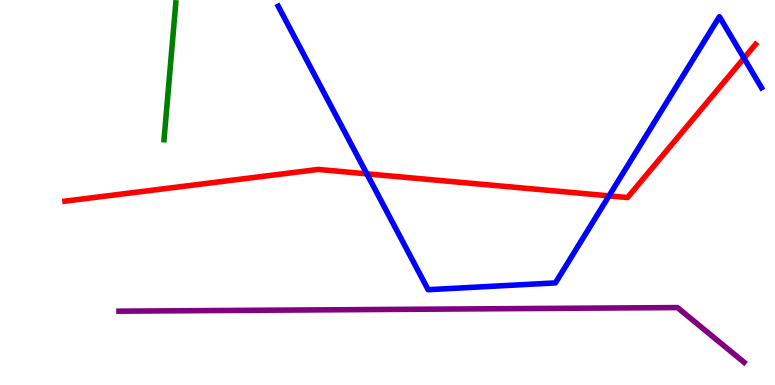[{'lines': ['blue', 'red'], 'intersections': [{'x': 4.73, 'y': 5.48}, {'x': 7.86, 'y': 4.91}, {'x': 9.6, 'y': 8.49}]}, {'lines': ['green', 'red'], 'intersections': []}, {'lines': ['purple', 'red'], 'intersections': []}, {'lines': ['blue', 'green'], 'intersections': []}, {'lines': ['blue', 'purple'], 'intersections': []}, {'lines': ['green', 'purple'], 'intersections': []}]